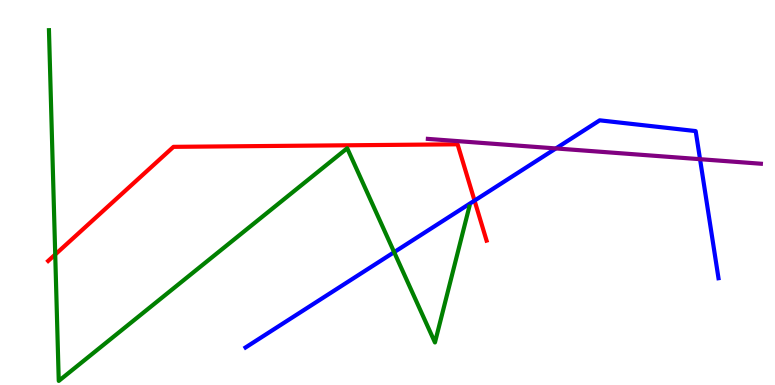[{'lines': ['blue', 'red'], 'intersections': [{'x': 6.12, 'y': 4.79}]}, {'lines': ['green', 'red'], 'intersections': [{'x': 0.713, 'y': 3.39}]}, {'lines': ['purple', 'red'], 'intersections': []}, {'lines': ['blue', 'green'], 'intersections': [{'x': 5.09, 'y': 3.45}]}, {'lines': ['blue', 'purple'], 'intersections': [{'x': 7.17, 'y': 6.14}, {'x': 9.03, 'y': 5.87}]}, {'lines': ['green', 'purple'], 'intersections': []}]